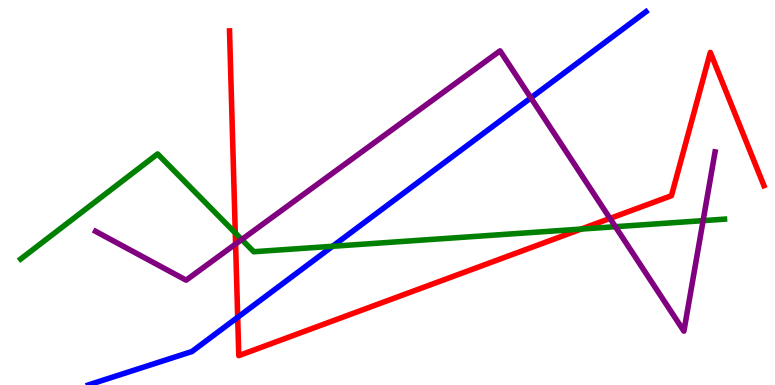[{'lines': ['blue', 'red'], 'intersections': [{'x': 3.07, 'y': 1.76}]}, {'lines': ['green', 'red'], 'intersections': [{'x': 3.04, 'y': 3.95}, {'x': 7.5, 'y': 4.05}]}, {'lines': ['purple', 'red'], 'intersections': [{'x': 3.04, 'y': 3.66}, {'x': 7.87, 'y': 4.33}]}, {'lines': ['blue', 'green'], 'intersections': [{'x': 4.29, 'y': 3.6}]}, {'lines': ['blue', 'purple'], 'intersections': [{'x': 6.85, 'y': 7.46}]}, {'lines': ['green', 'purple'], 'intersections': [{'x': 3.12, 'y': 3.78}, {'x': 7.94, 'y': 4.11}, {'x': 9.07, 'y': 4.27}]}]